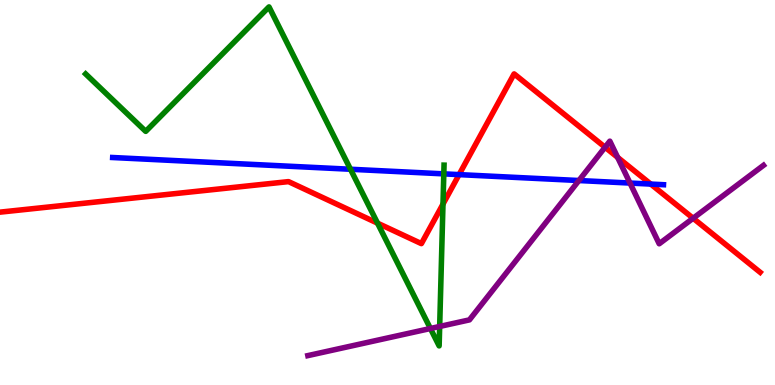[{'lines': ['blue', 'red'], 'intersections': [{'x': 5.92, 'y': 5.46}, {'x': 8.4, 'y': 5.22}]}, {'lines': ['green', 'red'], 'intersections': [{'x': 4.87, 'y': 4.2}, {'x': 5.72, 'y': 4.7}]}, {'lines': ['purple', 'red'], 'intersections': [{'x': 7.81, 'y': 6.18}, {'x': 7.97, 'y': 5.91}, {'x': 8.94, 'y': 4.33}]}, {'lines': ['blue', 'green'], 'intersections': [{'x': 4.52, 'y': 5.6}, {'x': 5.73, 'y': 5.48}]}, {'lines': ['blue', 'purple'], 'intersections': [{'x': 7.47, 'y': 5.31}, {'x': 8.13, 'y': 5.25}]}, {'lines': ['green', 'purple'], 'intersections': [{'x': 5.55, 'y': 1.47}, {'x': 5.67, 'y': 1.52}]}]